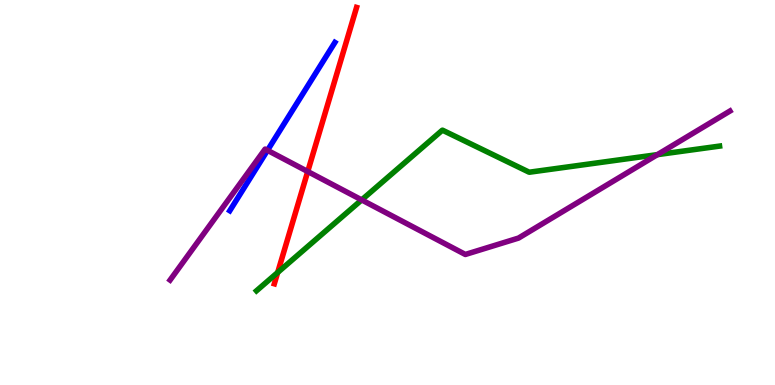[{'lines': ['blue', 'red'], 'intersections': []}, {'lines': ['green', 'red'], 'intersections': [{'x': 3.58, 'y': 2.92}]}, {'lines': ['purple', 'red'], 'intersections': [{'x': 3.97, 'y': 5.54}]}, {'lines': ['blue', 'green'], 'intersections': []}, {'lines': ['blue', 'purple'], 'intersections': [{'x': 3.45, 'y': 6.1}]}, {'lines': ['green', 'purple'], 'intersections': [{'x': 4.67, 'y': 4.81}, {'x': 8.48, 'y': 5.98}]}]